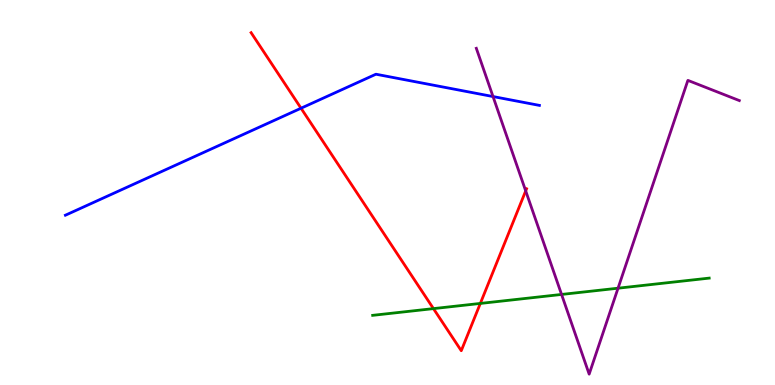[{'lines': ['blue', 'red'], 'intersections': [{'x': 3.88, 'y': 7.19}]}, {'lines': ['green', 'red'], 'intersections': [{'x': 5.59, 'y': 1.98}, {'x': 6.2, 'y': 2.12}]}, {'lines': ['purple', 'red'], 'intersections': [{'x': 6.78, 'y': 5.04}]}, {'lines': ['blue', 'green'], 'intersections': []}, {'lines': ['blue', 'purple'], 'intersections': [{'x': 6.36, 'y': 7.49}]}, {'lines': ['green', 'purple'], 'intersections': [{'x': 7.25, 'y': 2.35}, {'x': 7.97, 'y': 2.51}]}]